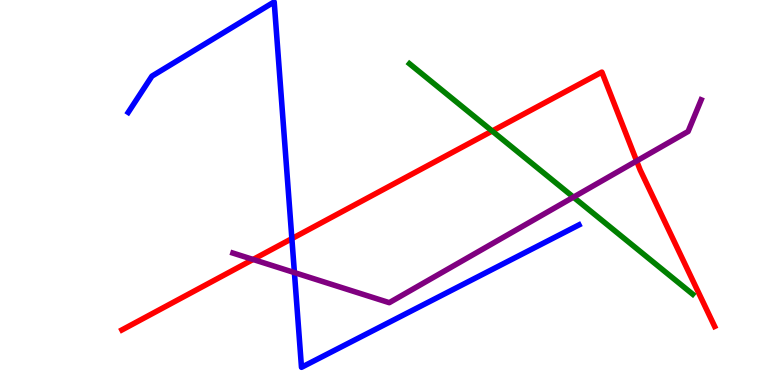[{'lines': ['blue', 'red'], 'intersections': [{'x': 3.77, 'y': 3.8}]}, {'lines': ['green', 'red'], 'intersections': [{'x': 6.35, 'y': 6.6}]}, {'lines': ['purple', 'red'], 'intersections': [{'x': 3.27, 'y': 3.26}, {'x': 8.21, 'y': 5.82}]}, {'lines': ['blue', 'green'], 'intersections': []}, {'lines': ['blue', 'purple'], 'intersections': [{'x': 3.8, 'y': 2.92}]}, {'lines': ['green', 'purple'], 'intersections': [{'x': 7.4, 'y': 4.88}]}]